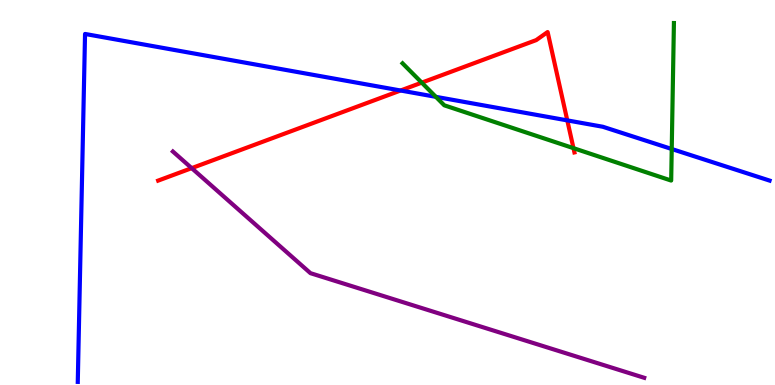[{'lines': ['blue', 'red'], 'intersections': [{'x': 5.17, 'y': 7.65}, {'x': 7.32, 'y': 6.87}]}, {'lines': ['green', 'red'], 'intersections': [{'x': 5.44, 'y': 7.85}, {'x': 7.4, 'y': 6.15}]}, {'lines': ['purple', 'red'], 'intersections': [{'x': 2.47, 'y': 5.63}]}, {'lines': ['blue', 'green'], 'intersections': [{'x': 5.62, 'y': 7.48}, {'x': 8.67, 'y': 6.13}]}, {'lines': ['blue', 'purple'], 'intersections': []}, {'lines': ['green', 'purple'], 'intersections': []}]